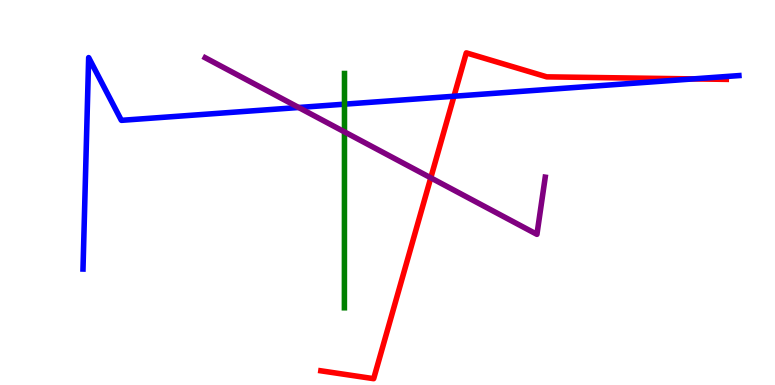[{'lines': ['blue', 'red'], 'intersections': [{'x': 5.86, 'y': 7.5}, {'x': 8.95, 'y': 7.95}]}, {'lines': ['green', 'red'], 'intersections': []}, {'lines': ['purple', 'red'], 'intersections': [{'x': 5.56, 'y': 5.38}]}, {'lines': ['blue', 'green'], 'intersections': [{'x': 4.44, 'y': 7.29}]}, {'lines': ['blue', 'purple'], 'intersections': [{'x': 3.85, 'y': 7.21}]}, {'lines': ['green', 'purple'], 'intersections': [{'x': 4.44, 'y': 6.57}]}]